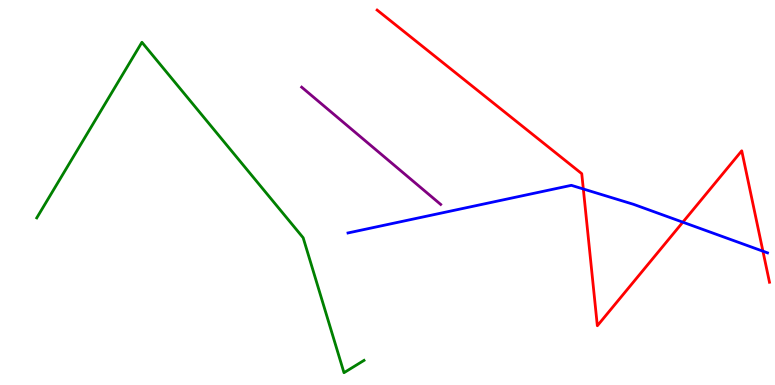[{'lines': ['blue', 'red'], 'intersections': [{'x': 7.53, 'y': 5.09}, {'x': 8.81, 'y': 4.23}, {'x': 9.84, 'y': 3.48}]}, {'lines': ['green', 'red'], 'intersections': []}, {'lines': ['purple', 'red'], 'intersections': []}, {'lines': ['blue', 'green'], 'intersections': []}, {'lines': ['blue', 'purple'], 'intersections': []}, {'lines': ['green', 'purple'], 'intersections': []}]